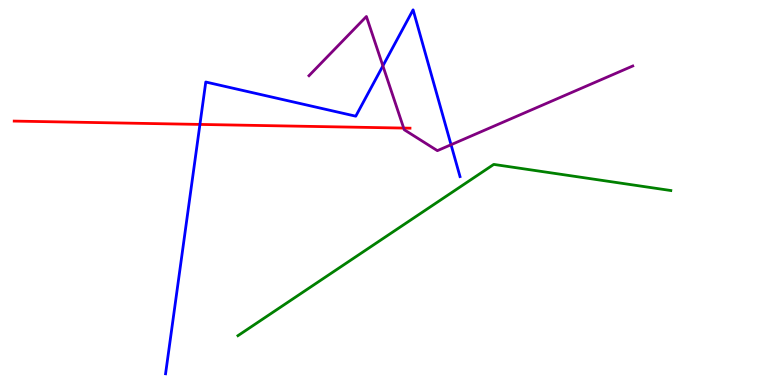[{'lines': ['blue', 'red'], 'intersections': [{'x': 2.58, 'y': 6.77}]}, {'lines': ['green', 'red'], 'intersections': []}, {'lines': ['purple', 'red'], 'intersections': [{'x': 5.21, 'y': 6.67}]}, {'lines': ['blue', 'green'], 'intersections': []}, {'lines': ['blue', 'purple'], 'intersections': [{'x': 4.94, 'y': 8.29}, {'x': 5.82, 'y': 6.24}]}, {'lines': ['green', 'purple'], 'intersections': []}]